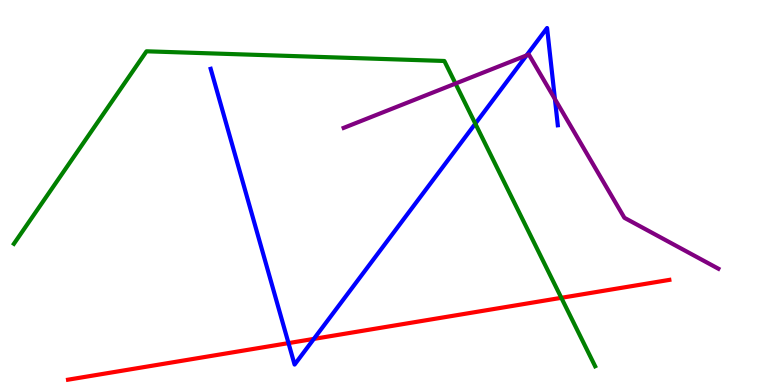[{'lines': ['blue', 'red'], 'intersections': [{'x': 3.72, 'y': 1.09}, {'x': 4.05, 'y': 1.2}]}, {'lines': ['green', 'red'], 'intersections': [{'x': 7.24, 'y': 2.26}]}, {'lines': ['purple', 'red'], 'intersections': []}, {'lines': ['blue', 'green'], 'intersections': [{'x': 6.13, 'y': 6.79}]}, {'lines': ['blue', 'purple'], 'intersections': [{'x': 6.79, 'y': 8.56}, {'x': 7.16, 'y': 7.43}]}, {'lines': ['green', 'purple'], 'intersections': [{'x': 5.88, 'y': 7.83}]}]